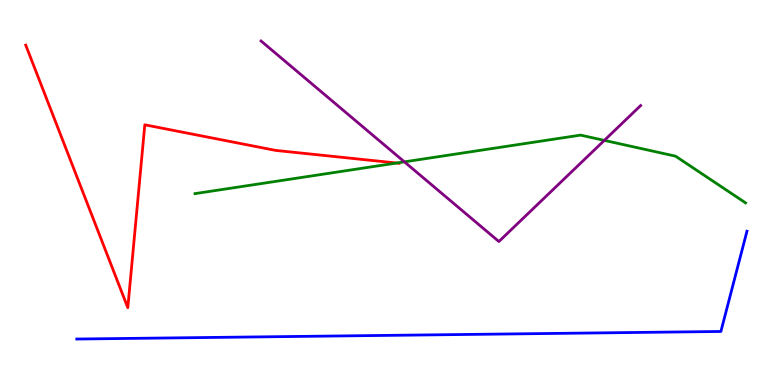[{'lines': ['blue', 'red'], 'intersections': []}, {'lines': ['green', 'red'], 'intersections': [{'x': 5.12, 'y': 5.77}]}, {'lines': ['purple', 'red'], 'intersections': []}, {'lines': ['blue', 'green'], 'intersections': []}, {'lines': ['blue', 'purple'], 'intersections': []}, {'lines': ['green', 'purple'], 'intersections': [{'x': 5.22, 'y': 5.8}, {'x': 7.8, 'y': 6.35}]}]